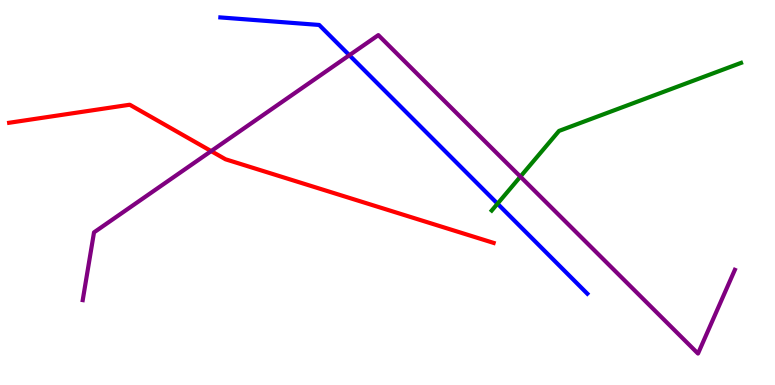[{'lines': ['blue', 'red'], 'intersections': []}, {'lines': ['green', 'red'], 'intersections': []}, {'lines': ['purple', 'red'], 'intersections': [{'x': 2.72, 'y': 6.08}]}, {'lines': ['blue', 'green'], 'intersections': [{'x': 6.42, 'y': 4.71}]}, {'lines': ['blue', 'purple'], 'intersections': [{'x': 4.51, 'y': 8.57}]}, {'lines': ['green', 'purple'], 'intersections': [{'x': 6.71, 'y': 5.41}]}]